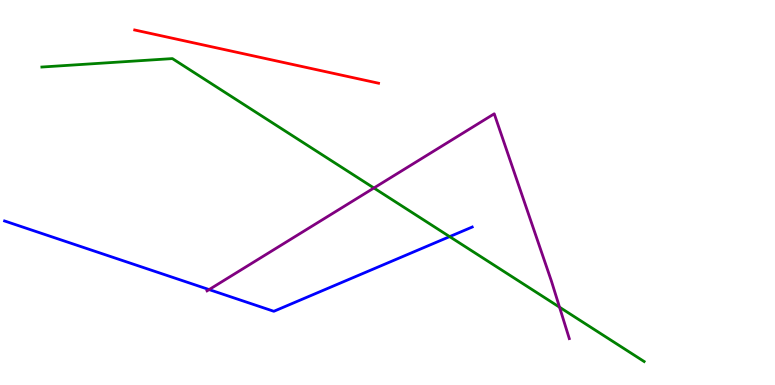[{'lines': ['blue', 'red'], 'intersections': []}, {'lines': ['green', 'red'], 'intersections': []}, {'lines': ['purple', 'red'], 'intersections': []}, {'lines': ['blue', 'green'], 'intersections': [{'x': 5.8, 'y': 3.85}]}, {'lines': ['blue', 'purple'], 'intersections': [{'x': 2.7, 'y': 2.48}]}, {'lines': ['green', 'purple'], 'intersections': [{'x': 4.82, 'y': 5.12}, {'x': 7.22, 'y': 2.02}]}]